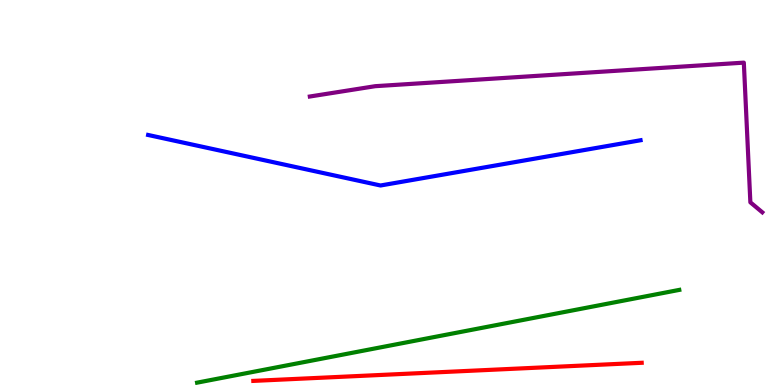[{'lines': ['blue', 'red'], 'intersections': []}, {'lines': ['green', 'red'], 'intersections': []}, {'lines': ['purple', 'red'], 'intersections': []}, {'lines': ['blue', 'green'], 'intersections': []}, {'lines': ['blue', 'purple'], 'intersections': []}, {'lines': ['green', 'purple'], 'intersections': []}]